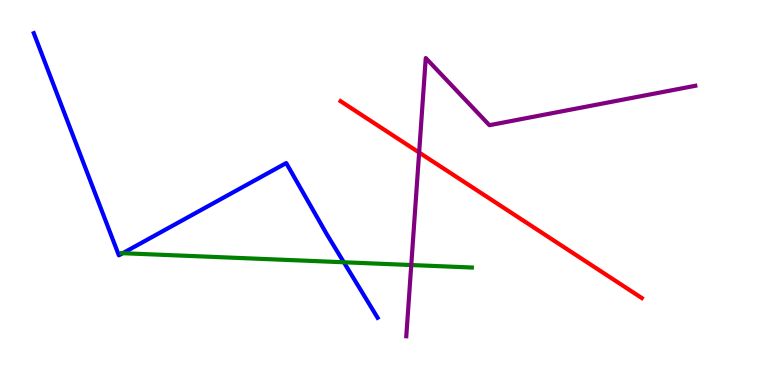[{'lines': ['blue', 'red'], 'intersections': []}, {'lines': ['green', 'red'], 'intersections': []}, {'lines': ['purple', 'red'], 'intersections': [{'x': 5.41, 'y': 6.04}]}, {'lines': ['blue', 'green'], 'intersections': [{'x': 1.58, 'y': 3.42}, {'x': 4.44, 'y': 3.19}]}, {'lines': ['blue', 'purple'], 'intersections': []}, {'lines': ['green', 'purple'], 'intersections': [{'x': 5.31, 'y': 3.12}]}]